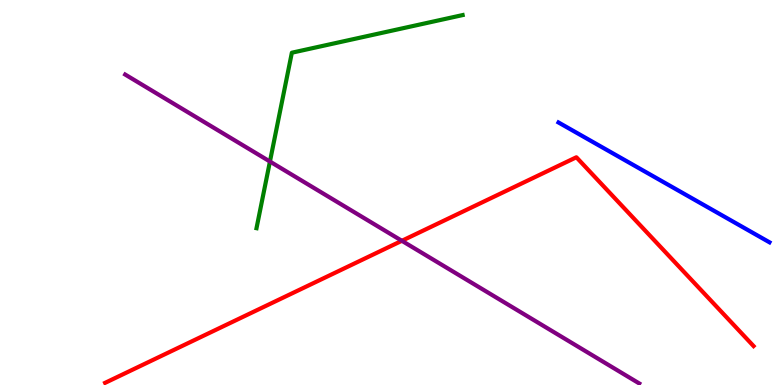[{'lines': ['blue', 'red'], 'intersections': []}, {'lines': ['green', 'red'], 'intersections': []}, {'lines': ['purple', 'red'], 'intersections': [{'x': 5.19, 'y': 3.75}]}, {'lines': ['blue', 'green'], 'intersections': []}, {'lines': ['blue', 'purple'], 'intersections': []}, {'lines': ['green', 'purple'], 'intersections': [{'x': 3.48, 'y': 5.8}]}]